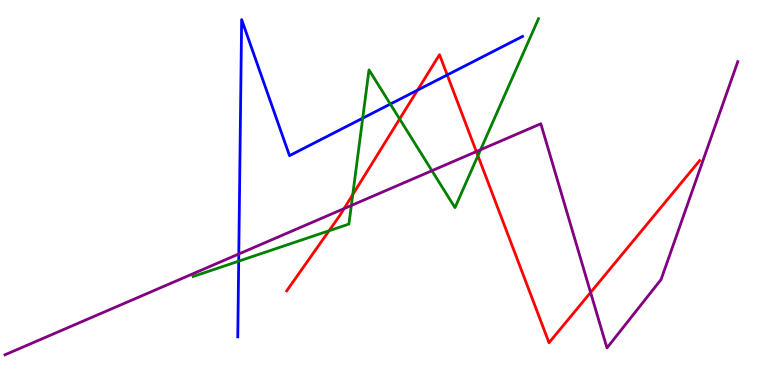[{'lines': ['blue', 'red'], 'intersections': [{'x': 5.39, 'y': 7.66}, {'x': 5.77, 'y': 8.05}]}, {'lines': ['green', 'red'], 'intersections': [{'x': 4.25, 'y': 4.01}, {'x': 4.55, 'y': 4.95}, {'x': 5.16, 'y': 6.91}, {'x': 6.17, 'y': 5.96}]}, {'lines': ['purple', 'red'], 'intersections': [{'x': 4.44, 'y': 4.58}, {'x': 6.15, 'y': 6.06}, {'x': 7.62, 'y': 2.4}]}, {'lines': ['blue', 'green'], 'intersections': [{'x': 3.08, 'y': 3.22}, {'x': 4.68, 'y': 6.93}, {'x': 5.04, 'y': 7.3}]}, {'lines': ['blue', 'purple'], 'intersections': [{'x': 3.08, 'y': 3.4}]}, {'lines': ['green', 'purple'], 'intersections': [{'x': 4.53, 'y': 4.66}, {'x': 5.57, 'y': 5.57}, {'x': 6.2, 'y': 6.11}]}]